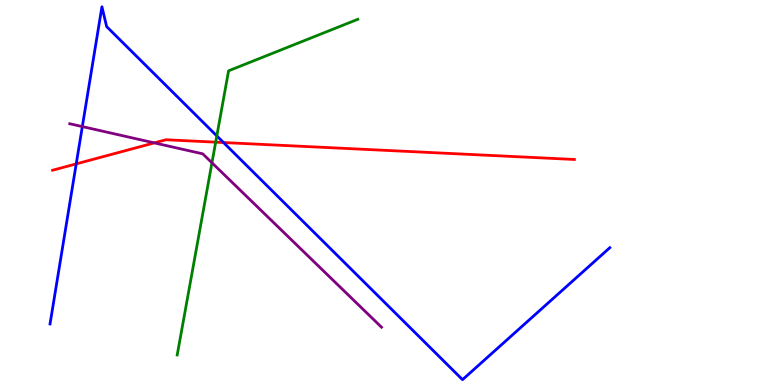[{'lines': ['blue', 'red'], 'intersections': [{'x': 0.984, 'y': 5.74}, {'x': 2.88, 'y': 6.3}]}, {'lines': ['green', 'red'], 'intersections': [{'x': 2.78, 'y': 6.31}]}, {'lines': ['purple', 'red'], 'intersections': [{'x': 1.99, 'y': 6.29}]}, {'lines': ['blue', 'green'], 'intersections': [{'x': 2.8, 'y': 6.47}]}, {'lines': ['blue', 'purple'], 'intersections': [{'x': 1.06, 'y': 6.71}]}, {'lines': ['green', 'purple'], 'intersections': [{'x': 2.73, 'y': 5.77}]}]